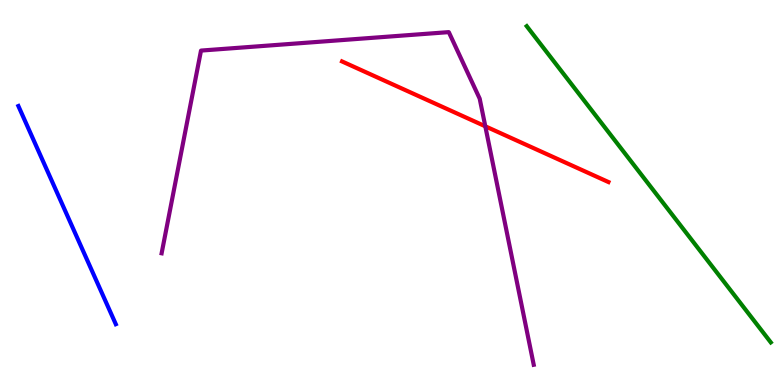[{'lines': ['blue', 'red'], 'intersections': []}, {'lines': ['green', 'red'], 'intersections': []}, {'lines': ['purple', 'red'], 'intersections': [{'x': 6.26, 'y': 6.72}]}, {'lines': ['blue', 'green'], 'intersections': []}, {'lines': ['blue', 'purple'], 'intersections': []}, {'lines': ['green', 'purple'], 'intersections': []}]